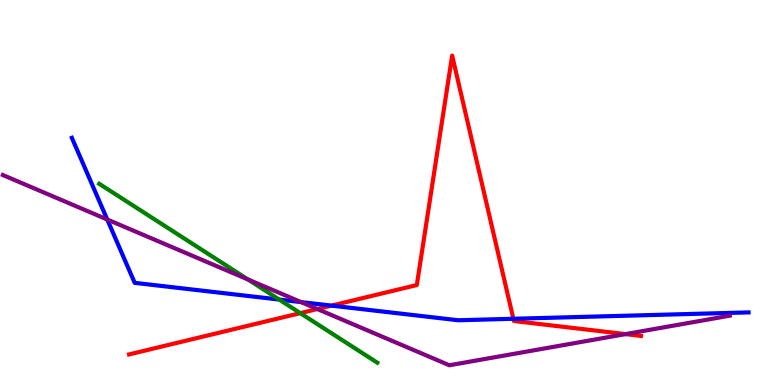[{'lines': ['blue', 'red'], 'intersections': [{'x': 4.28, 'y': 2.06}, {'x': 6.62, 'y': 1.72}]}, {'lines': ['green', 'red'], 'intersections': [{'x': 3.87, 'y': 1.87}]}, {'lines': ['purple', 'red'], 'intersections': [{'x': 4.1, 'y': 1.97}, {'x': 8.07, 'y': 1.32}]}, {'lines': ['blue', 'green'], 'intersections': [{'x': 3.6, 'y': 2.22}]}, {'lines': ['blue', 'purple'], 'intersections': [{'x': 1.38, 'y': 4.3}, {'x': 3.89, 'y': 2.15}]}, {'lines': ['green', 'purple'], 'intersections': [{'x': 3.2, 'y': 2.74}]}]